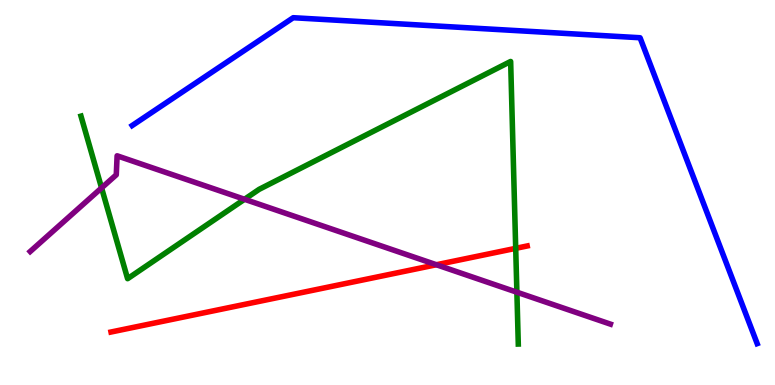[{'lines': ['blue', 'red'], 'intersections': []}, {'lines': ['green', 'red'], 'intersections': [{'x': 6.65, 'y': 3.55}]}, {'lines': ['purple', 'red'], 'intersections': [{'x': 5.63, 'y': 3.12}]}, {'lines': ['blue', 'green'], 'intersections': []}, {'lines': ['blue', 'purple'], 'intersections': []}, {'lines': ['green', 'purple'], 'intersections': [{'x': 1.31, 'y': 5.12}, {'x': 3.16, 'y': 4.82}, {'x': 6.67, 'y': 2.41}]}]